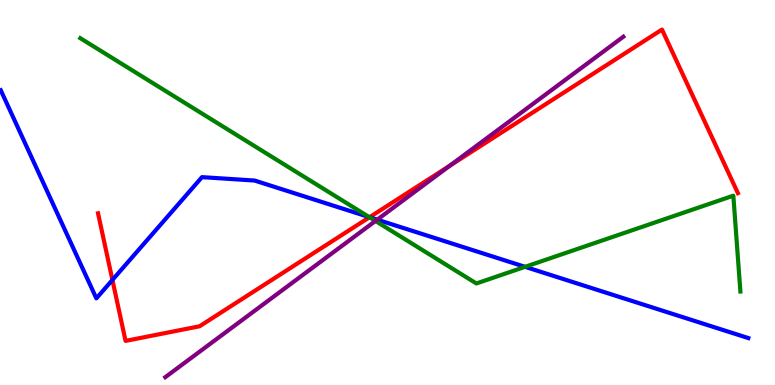[{'lines': ['blue', 'red'], 'intersections': [{'x': 1.45, 'y': 2.73}, {'x': 4.77, 'y': 4.36}]}, {'lines': ['green', 'red'], 'intersections': [{'x': 4.77, 'y': 4.36}]}, {'lines': ['purple', 'red'], 'intersections': [{'x': 5.8, 'y': 5.7}]}, {'lines': ['blue', 'green'], 'intersections': [{'x': 4.76, 'y': 4.36}, {'x': 6.78, 'y': 3.07}]}, {'lines': ['blue', 'purple'], 'intersections': [{'x': 4.87, 'y': 4.29}]}, {'lines': ['green', 'purple'], 'intersections': [{'x': 4.84, 'y': 4.26}]}]